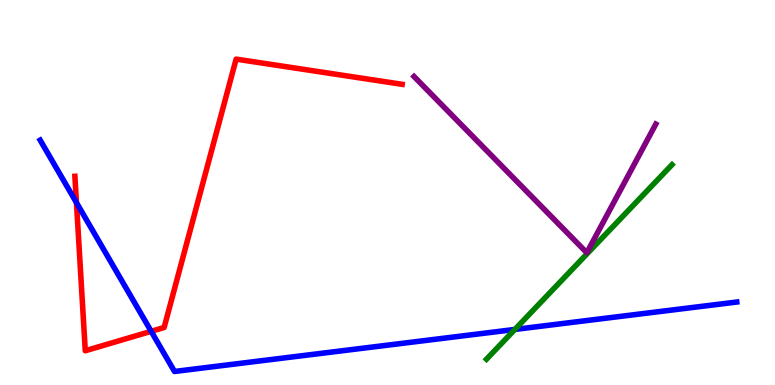[{'lines': ['blue', 'red'], 'intersections': [{'x': 0.987, 'y': 4.74}, {'x': 1.95, 'y': 1.39}]}, {'lines': ['green', 'red'], 'intersections': []}, {'lines': ['purple', 'red'], 'intersections': []}, {'lines': ['blue', 'green'], 'intersections': [{'x': 6.64, 'y': 1.44}]}, {'lines': ['blue', 'purple'], 'intersections': []}, {'lines': ['green', 'purple'], 'intersections': []}]